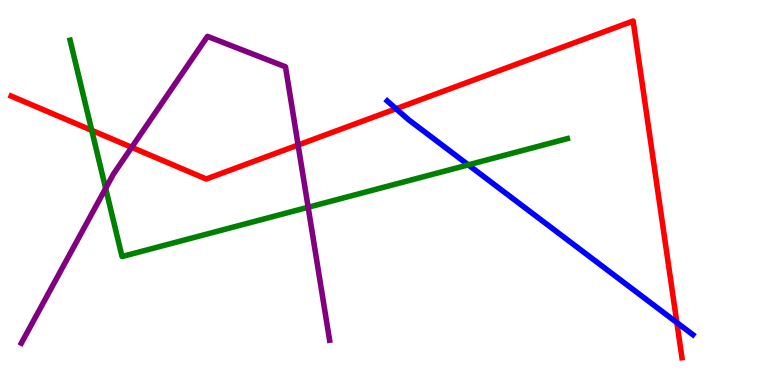[{'lines': ['blue', 'red'], 'intersections': [{'x': 5.11, 'y': 7.18}, {'x': 8.73, 'y': 1.62}]}, {'lines': ['green', 'red'], 'intersections': [{'x': 1.18, 'y': 6.61}]}, {'lines': ['purple', 'red'], 'intersections': [{'x': 1.7, 'y': 6.17}, {'x': 3.85, 'y': 6.23}]}, {'lines': ['blue', 'green'], 'intersections': [{'x': 6.04, 'y': 5.72}]}, {'lines': ['blue', 'purple'], 'intersections': []}, {'lines': ['green', 'purple'], 'intersections': [{'x': 1.36, 'y': 5.11}, {'x': 3.98, 'y': 4.62}]}]